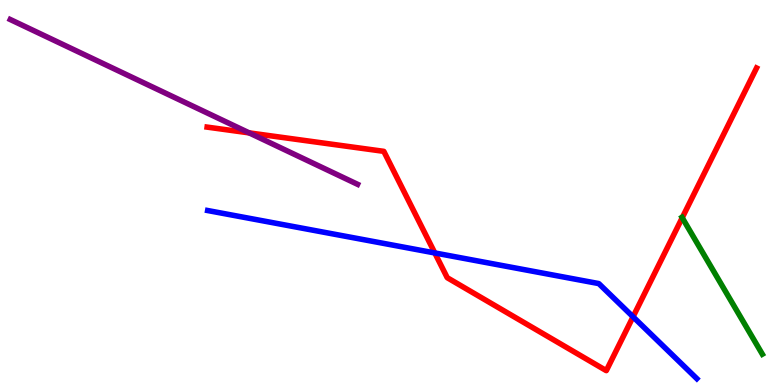[{'lines': ['blue', 'red'], 'intersections': [{'x': 5.61, 'y': 3.43}, {'x': 8.17, 'y': 1.77}]}, {'lines': ['green', 'red'], 'intersections': [{'x': 8.8, 'y': 4.34}]}, {'lines': ['purple', 'red'], 'intersections': [{'x': 3.22, 'y': 6.55}]}, {'lines': ['blue', 'green'], 'intersections': []}, {'lines': ['blue', 'purple'], 'intersections': []}, {'lines': ['green', 'purple'], 'intersections': []}]